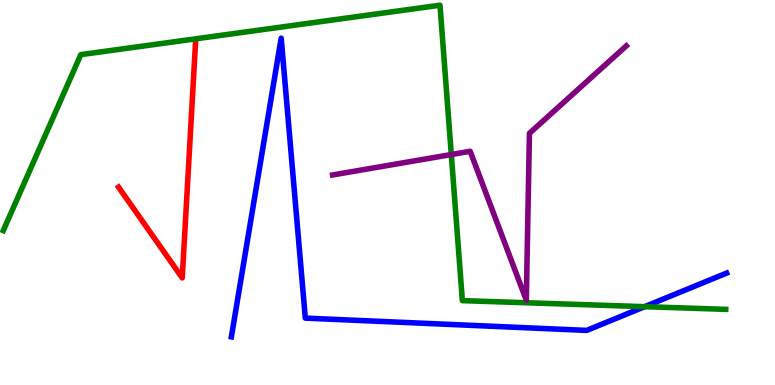[{'lines': ['blue', 'red'], 'intersections': []}, {'lines': ['green', 'red'], 'intersections': []}, {'lines': ['purple', 'red'], 'intersections': []}, {'lines': ['blue', 'green'], 'intersections': [{'x': 8.32, 'y': 2.03}]}, {'lines': ['blue', 'purple'], 'intersections': []}, {'lines': ['green', 'purple'], 'intersections': [{'x': 5.82, 'y': 5.99}]}]